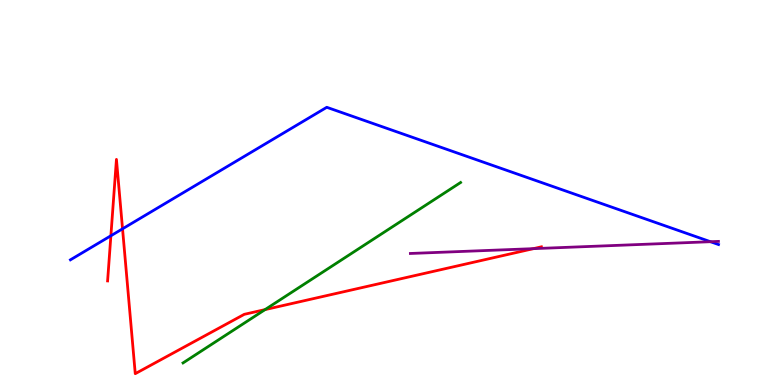[{'lines': ['blue', 'red'], 'intersections': [{'x': 1.43, 'y': 3.88}, {'x': 1.58, 'y': 4.06}]}, {'lines': ['green', 'red'], 'intersections': [{'x': 3.42, 'y': 1.96}]}, {'lines': ['purple', 'red'], 'intersections': [{'x': 6.88, 'y': 3.54}]}, {'lines': ['blue', 'green'], 'intersections': []}, {'lines': ['blue', 'purple'], 'intersections': [{'x': 9.17, 'y': 3.72}]}, {'lines': ['green', 'purple'], 'intersections': []}]